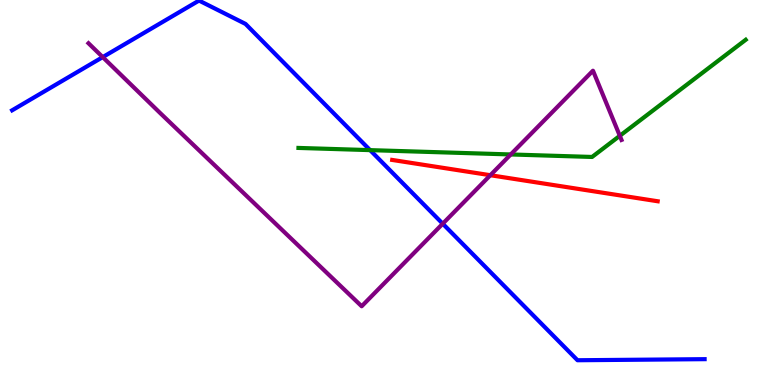[{'lines': ['blue', 'red'], 'intersections': []}, {'lines': ['green', 'red'], 'intersections': []}, {'lines': ['purple', 'red'], 'intersections': [{'x': 6.33, 'y': 5.45}]}, {'lines': ['blue', 'green'], 'intersections': [{'x': 4.78, 'y': 6.1}]}, {'lines': ['blue', 'purple'], 'intersections': [{'x': 1.33, 'y': 8.52}, {'x': 5.71, 'y': 4.19}]}, {'lines': ['green', 'purple'], 'intersections': [{'x': 6.59, 'y': 5.99}, {'x': 8.0, 'y': 6.47}]}]